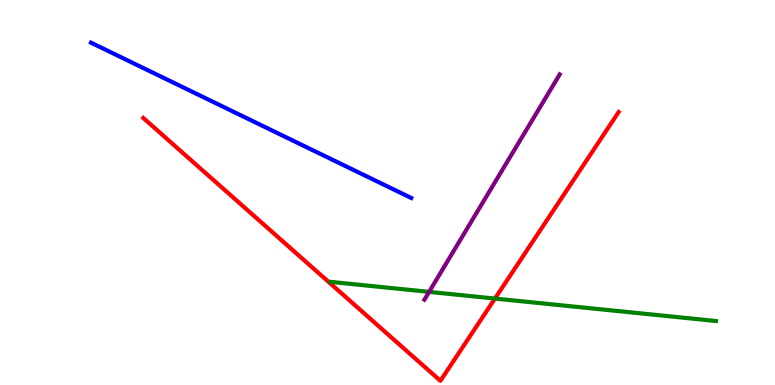[{'lines': ['blue', 'red'], 'intersections': []}, {'lines': ['green', 'red'], 'intersections': [{'x': 6.39, 'y': 2.25}]}, {'lines': ['purple', 'red'], 'intersections': []}, {'lines': ['blue', 'green'], 'intersections': []}, {'lines': ['blue', 'purple'], 'intersections': []}, {'lines': ['green', 'purple'], 'intersections': [{'x': 5.54, 'y': 2.42}]}]